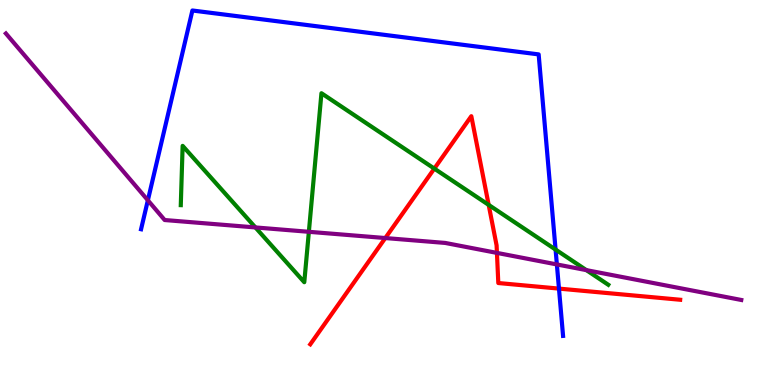[{'lines': ['blue', 'red'], 'intersections': [{'x': 7.21, 'y': 2.5}]}, {'lines': ['green', 'red'], 'intersections': [{'x': 5.6, 'y': 5.62}, {'x': 6.31, 'y': 4.68}]}, {'lines': ['purple', 'red'], 'intersections': [{'x': 4.97, 'y': 3.82}, {'x': 6.41, 'y': 3.43}]}, {'lines': ['blue', 'green'], 'intersections': [{'x': 7.17, 'y': 3.52}]}, {'lines': ['blue', 'purple'], 'intersections': [{'x': 1.91, 'y': 4.8}, {'x': 7.19, 'y': 3.13}]}, {'lines': ['green', 'purple'], 'intersections': [{'x': 3.3, 'y': 4.09}, {'x': 3.99, 'y': 3.98}, {'x': 7.57, 'y': 2.98}]}]